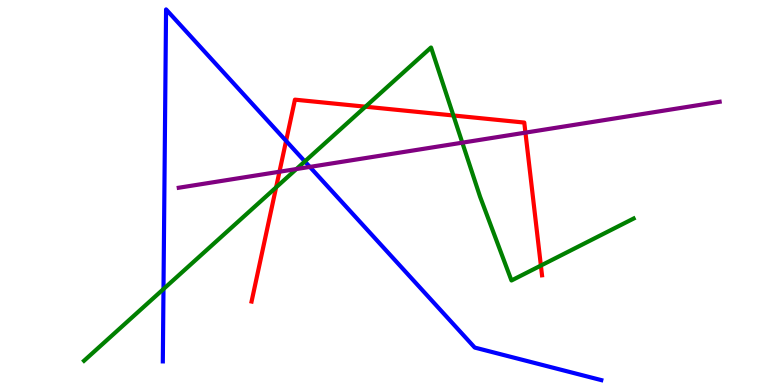[{'lines': ['blue', 'red'], 'intersections': [{'x': 3.69, 'y': 6.34}]}, {'lines': ['green', 'red'], 'intersections': [{'x': 3.56, 'y': 5.13}, {'x': 4.72, 'y': 7.23}, {'x': 5.85, 'y': 7.0}, {'x': 6.98, 'y': 3.1}]}, {'lines': ['purple', 'red'], 'intersections': [{'x': 3.61, 'y': 5.54}, {'x': 6.78, 'y': 6.55}]}, {'lines': ['blue', 'green'], 'intersections': [{'x': 2.11, 'y': 2.49}, {'x': 3.93, 'y': 5.81}]}, {'lines': ['blue', 'purple'], 'intersections': [{'x': 4.0, 'y': 5.66}]}, {'lines': ['green', 'purple'], 'intersections': [{'x': 3.82, 'y': 5.61}, {'x': 5.97, 'y': 6.29}]}]